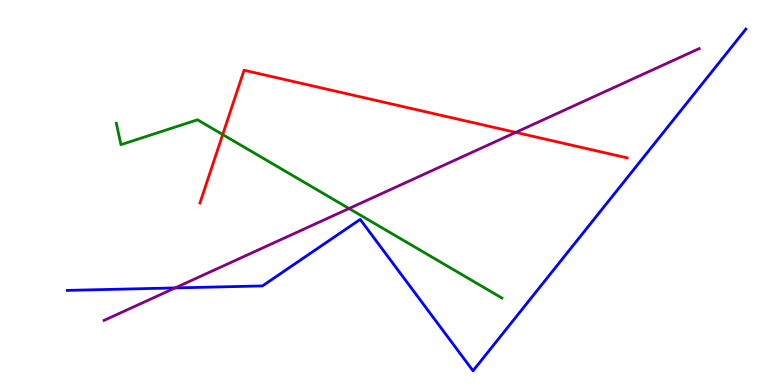[{'lines': ['blue', 'red'], 'intersections': []}, {'lines': ['green', 'red'], 'intersections': [{'x': 2.87, 'y': 6.51}]}, {'lines': ['purple', 'red'], 'intersections': [{'x': 6.65, 'y': 6.56}]}, {'lines': ['blue', 'green'], 'intersections': []}, {'lines': ['blue', 'purple'], 'intersections': [{'x': 2.26, 'y': 2.52}]}, {'lines': ['green', 'purple'], 'intersections': [{'x': 4.5, 'y': 4.58}]}]